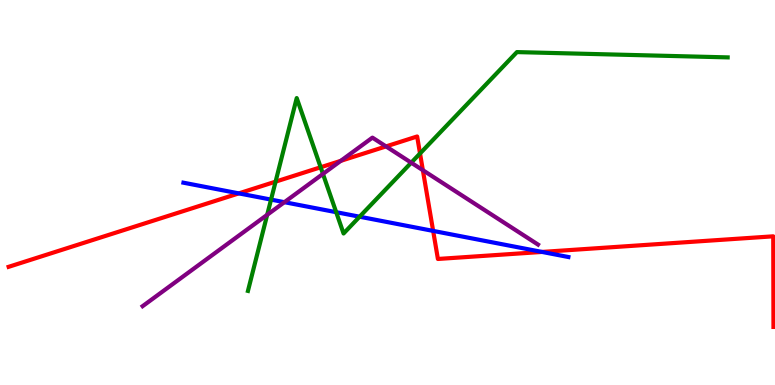[{'lines': ['blue', 'red'], 'intersections': [{'x': 3.08, 'y': 4.98}, {'x': 5.59, 'y': 4.0}, {'x': 6.99, 'y': 3.46}]}, {'lines': ['green', 'red'], 'intersections': [{'x': 3.56, 'y': 5.28}, {'x': 4.14, 'y': 5.66}, {'x': 5.42, 'y': 6.01}]}, {'lines': ['purple', 'red'], 'intersections': [{'x': 4.4, 'y': 5.82}, {'x': 4.98, 'y': 6.2}, {'x': 5.46, 'y': 5.58}]}, {'lines': ['blue', 'green'], 'intersections': [{'x': 3.5, 'y': 4.82}, {'x': 4.34, 'y': 4.49}, {'x': 4.64, 'y': 4.37}]}, {'lines': ['blue', 'purple'], 'intersections': [{'x': 3.67, 'y': 4.75}]}, {'lines': ['green', 'purple'], 'intersections': [{'x': 3.45, 'y': 4.42}, {'x': 4.17, 'y': 5.48}, {'x': 5.31, 'y': 5.77}]}]